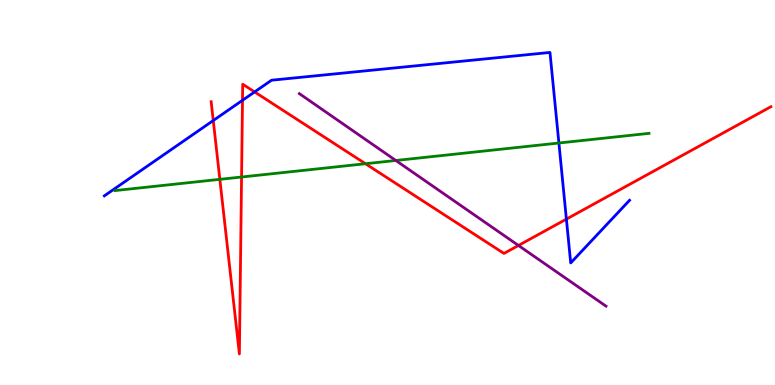[{'lines': ['blue', 'red'], 'intersections': [{'x': 2.75, 'y': 6.87}, {'x': 3.13, 'y': 7.39}, {'x': 3.29, 'y': 7.61}, {'x': 7.31, 'y': 4.31}]}, {'lines': ['green', 'red'], 'intersections': [{'x': 2.84, 'y': 5.34}, {'x': 3.12, 'y': 5.4}, {'x': 4.72, 'y': 5.75}]}, {'lines': ['purple', 'red'], 'intersections': [{'x': 6.69, 'y': 3.62}]}, {'lines': ['blue', 'green'], 'intersections': [{'x': 7.21, 'y': 6.29}]}, {'lines': ['blue', 'purple'], 'intersections': []}, {'lines': ['green', 'purple'], 'intersections': [{'x': 5.11, 'y': 5.83}]}]